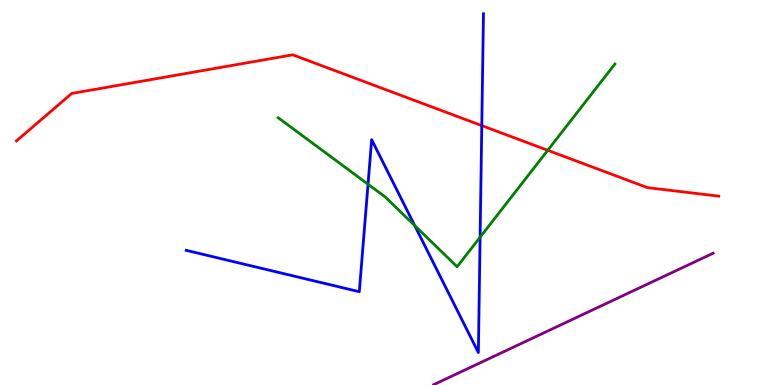[{'lines': ['blue', 'red'], 'intersections': [{'x': 6.22, 'y': 6.74}]}, {'lines': ['green', 'red'], 'intersections': [{'x': 7.07, 'y': 6.1}]}, {'lines': ['purple', 'red'], 'intersections': []}, {'lines': ['blue', 'green'], 'intersections': [{'x': 4.75, 'y': 5.21}, {'x': 5.35, 'y': 4.14}, {'x': 6.19, 'y': 3.84}]}, {'lines': ['blue', 'purple'], 'intersections': []}, {'lines': ['green', 'purple'], 'intersections': []}]